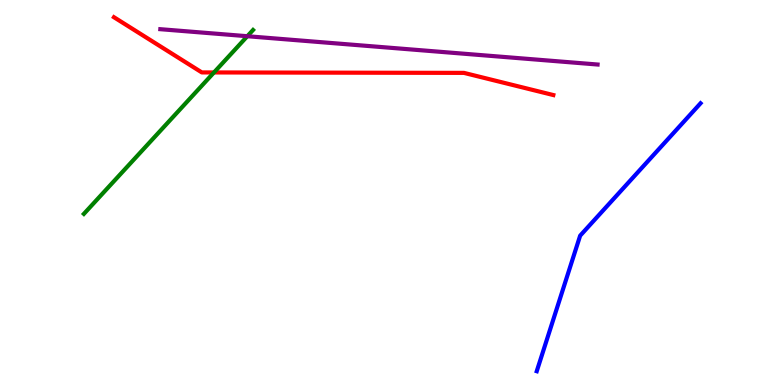[{'lines': ['blue', 'red'], 'intersections': []}, {'lines': ['green', 'red'], 'intersections': [{'x': 2.76, 'y': 8.12}]}, {'lines': ['purple', 'red'], 'intersections': []}, {'lines': ['blue', 'green'], 'intersections': []}, {'lines': ['blue', 'purple'], 'intersections': []}, {'lines': ['green', 'purple'], 'intersections': [{'x': 3.19, 'y': 9.06}]}]